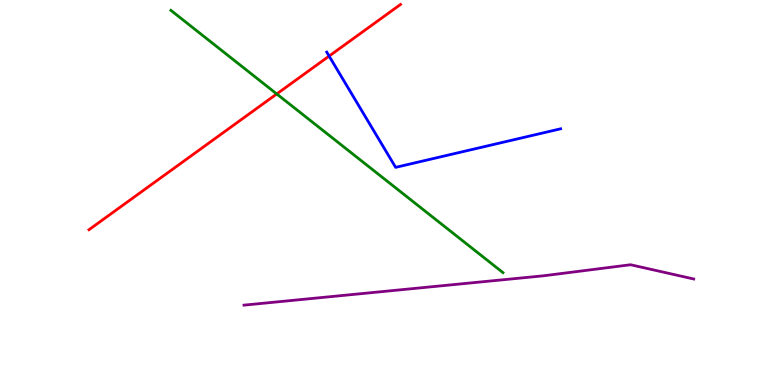[{'lines': ['blue', 'red'], 'intersections': [{'x': 4.25, 'y': 8.54}]}, {'lines': ['green', 'red'], 'intersections': [{'x': 3.57, 'y': 7.56}]}, {'lines': ['purple', 'red'], 'intersections': []}, {'lines': ['blue', 'green'], 'intersections': []}, {'lines': ['blue', 'purple'], 'intersections': []}, {'lines': ['green', 'purple'], 'intersections': []}]